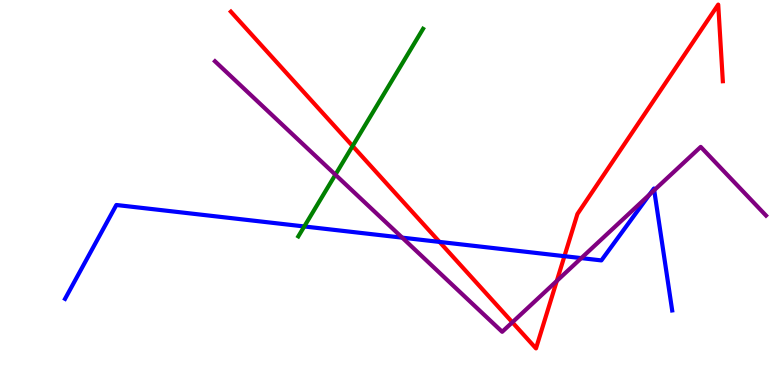[{'lines': ['blue', 'red'], 'intersections': [{'x': 5.67, 'y': 3.72}, {'x': 7.28, 'y': 3.35}]}, {'lines': ['green', 'red'], 'intersections': [{'x': 4.55, 'y': 6.21}]}, {'lines': ['purple', 'red'], 'intersections': [{'x': 6.61, 'y': 1.63}, {'x': 7.18, 'y': 2.7}]}, {'lines': ['blue', 'green'], 'intersections': [{'x': 3.93, 'y': 4.12}]}, {'lines': ['blue', 'purple'], 'intersections': [{'x': 5.19, 'y': 3.83}, {'x': 7.5, 'y': 3.3}, {'x': 8.38, 'y': 4.95}, {'x': 8.44, 'y': 5.06}]}, {'lines': ['green', 'purple'], 'intersections': [{'x': 4.33, 'y': 5.46}]}]